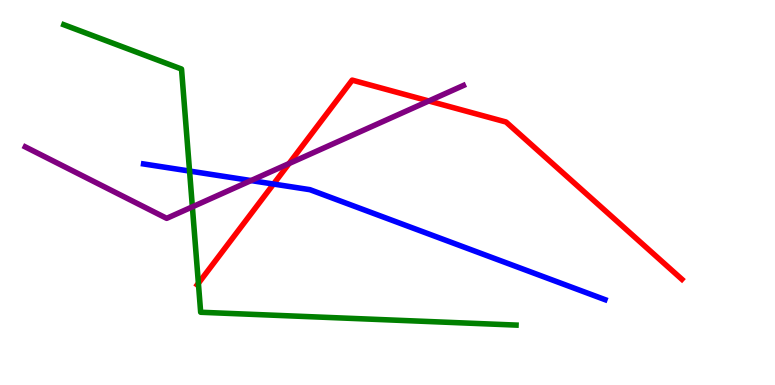[{'lines': ['blue', 'red'], 'intersections': [{'x': 3.53, 'y': 5.22}]}, {'lines': ['green', 'red'], 'intersections': [{'x': 2.56, 'y': 2.64}]}, {'lines': ['purple', 'red'], 'intersections': [{'x': 3.73, 'y': 5.75}, {'x': 5.53, 'y': 7.38}]}, {'lines': ['blue', 'green'], 'intersections': [{'x': 2.45, 'y': 5.56}]}, {'lines': ['blue', 'purple'], 'intersections': [{'x': 3.24, 'y': 5.31}]}, {'lines': ['green', 'purple'], 'intersections': [{'x': 2.48, 'y': 4.63}]}]